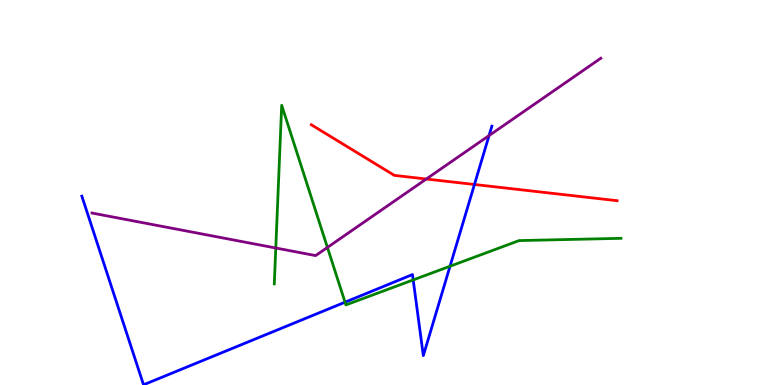[{'lines': ['blue', 'red'], 'intersections': [{'x': 6.12, 'y': 5.21}]}, {'lines': ['green', 'red'], 'intersections': []}, {'lines': ['purple', 'red'], 'intersections': [{'x': 5.5, 'y': 5.35}]}, {'lines': ['blue', 'green'], 'intersections': [{'x': 4.45, 'y': 2.15}, {'x': 5.33, 'y': 2.73}, {'x': 5.81, 'y': 3.08}]}, {'lines': ['blue', 'purple'], 'intersections': [{'x': 6.31, 'y': 6.48}]}, {'lines': ['green', 'purple'], 'intersections': [{'x': 3.56, 'y': 3.56}, {'x': 4.22, 'y': 3.57}]}]